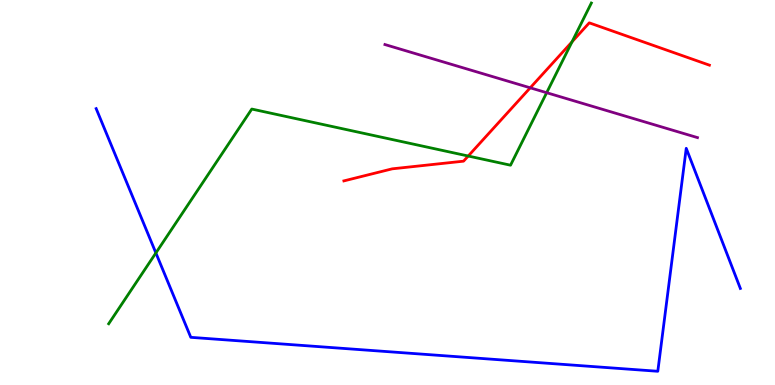[{'lines': ['blue', 'red'], 'intersections': []}, {'lines': ['green', 'red'], 'intersections': [{'x': 6.04, 'y': 5.95}, {'x': 7.38, 'y': 8.91}]}, {'lines': ['purple', 'red'], 'intersections': [{'x': 6.84, 'y': 7.72}]}, {'lines': ['blue', 'green'], 'intersections': [{'x': 2.01, 'y': 3.43}]}, {'lines': ['blue', 'purple'], 'intersections': []}, {'lines': ['green', 'purple'], 'intersections': [{'x': 7.05, 'y': 7.59}]}]